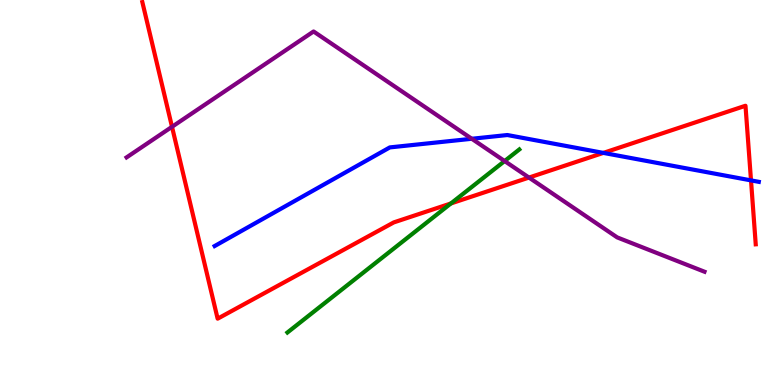[{'lines': ['blue', 'red'], 'intersections': [{'x': 7.79, 'y': 6.03}, {'x': 9.69, 'y': 5.31}]}, {'lines': ['green', 'red'], 'intersections': [{'x': 5.82, 'y': 4.72}]}, {'lines': ['purple', 'red'], 'intersections': [{'x': 2.22, 'y': 6.71}, {'x': 6.83, 'y': 5.39}]}, {'lines': ['blue', 'green'], 'intersections': []}, {'lines': ['blue', 'purple'], 'intersections': [{'x': 6.09, 'y': 6.4}]}, {'lines': ['green', 'purple'], 'intersections': [{'x': 6.51, 'y': 5.82}]}]